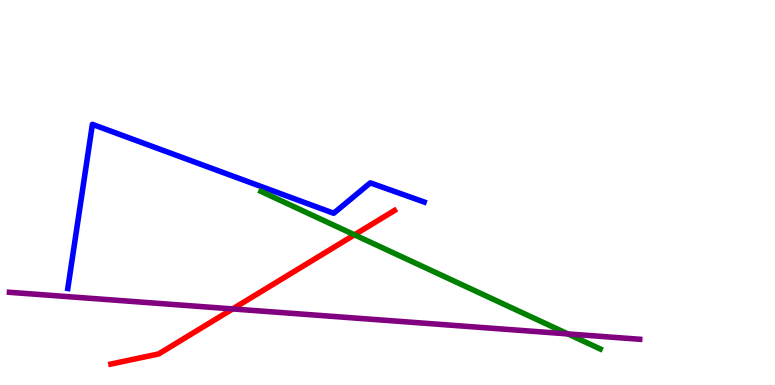[{'lines': ['blue', 'red'], 'intersections': []}, {'lines': ['green', 'red'], 'intersections': [{'x': 4.57, 'y': 3.9}]}, {'lines': ['purple', 'red'], 'intersections': [{'x': 3.0, 'y': 1.98}]}, {'lines': ['blue', 'green'], 'intersections': []}, {'lines': ['blue', 'purple'], 'intersections': []}, {'lines': ['green', 'purple'], 'intersections': [{'x': 7.33, 'y': 1.33}]}]